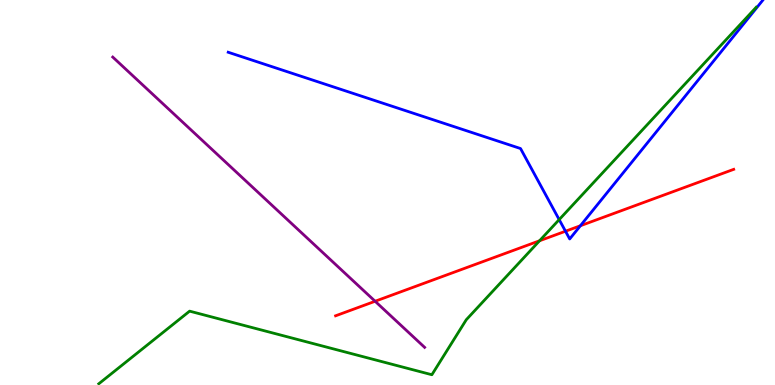[{'lines': ['blue', 'red'], 'intersections': [{'x': 7.3, 'y': 3.99}, {'x': 7.49, 'y': 4.14}]}, {'lines': ['green', 'red'], 'intersections': [{'x': 6.96, 'y': 3.75}]}, {'lines': ['purple', 'red'], 'intersections': [{'x': 4.84, 'y': 2.17}]}, {'lines': ['blue', 'green'], 'intersections': [{'x': 7.22, 'y': 4.3}]}, {'lines': ['blue', 'purple'], 'intersections': []}, {'lines': ['green', 'purple'], 'intersections': []}]